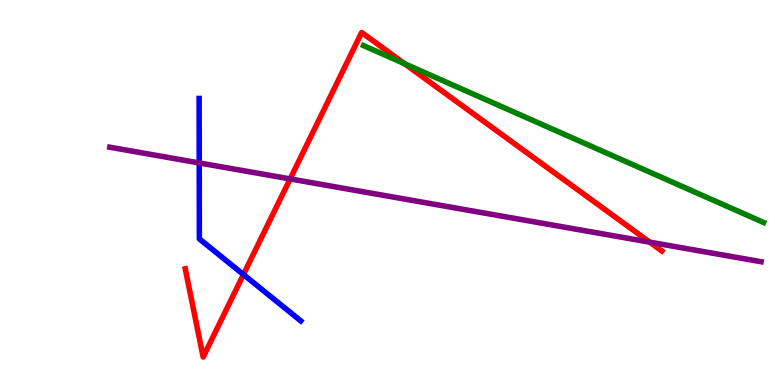[{'lines': ['blue', 'red'], 'intersections': [{'x': 3.14, 'y': 2.87}]}, {'lines': ['green', 'red'], 'intersections': [{'x': 5.22, 'y': 8.35}]}, {'lines': ['purple', 'red'], 'intersections': [{'x': 3.74, 'y': 5.35}, {'x': 8.38, 'y': 3.71}]}, {'lines': ['blue', 'green'], 'intersections': []}, {'lines': ['blue', 'purple'], 'intersections': [{'x': 2.57, 'y': 5.77}]}, {'lines': ['green', 'purple'], 'intersections': []}]